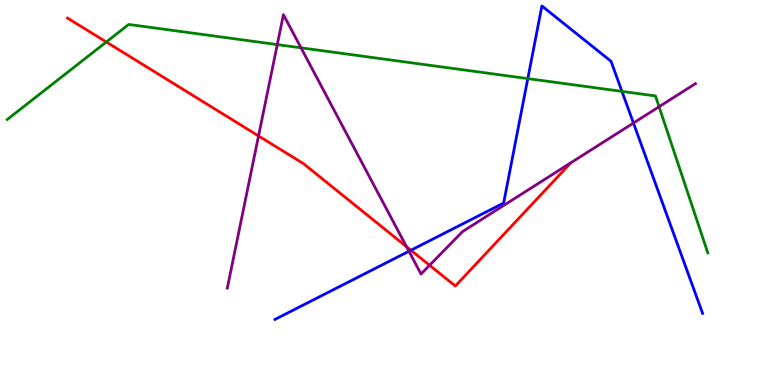[{'lines': ['blue', 'red'], 'intersections': [{'x': 5.3, 'y': 3.5}]}, {'lines': ['green', 'red'], 'intersections': [{'x': 1.37, 'y': 8.91}]}, {'lines': ['purple', 'red'], 'intersections': [{'x': 3.34, 'y': 6.47}, {'x': 5.25, 'y': 3.59}, {'x': 5.54, 'y': 3.11}]}, {'lines': ['blue', 'green'], 'intersections': [{'x': 6.81, 'y': 7.96}, {'x': 8.03, 'y': 7.63}]}, {'lines': ['blue', 'purple'], 'intersections': [{'x': 5.28, 'y': 3.47}, {'x': 8.17, 'y': 6.8}]}, {'lines': ['green', 'purple'], 'intersections': [{'x': 3.58, 'y': 8.84}, {'x': 3.88, 'y': 8.76}, {'x': 8.5, 'y': 7.23}]}]